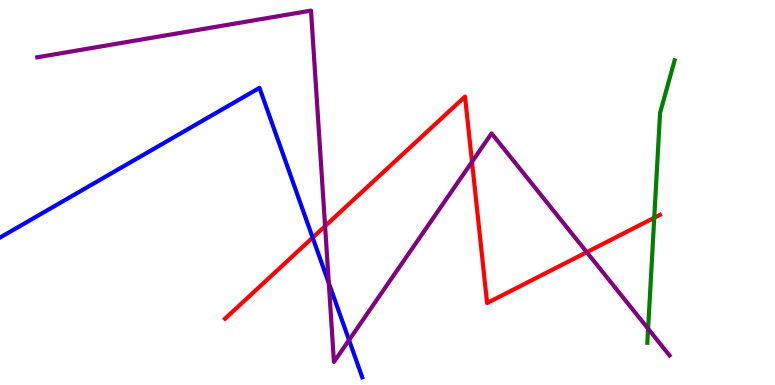[{'lines': ['blue', 'red'], 'intersections': [{'x': 4.03, 'y': 3.83}]}, {'lines': ['green', 'red'], 'intersections': [{'x': 8.44, 'y': 4.34}]}, {'lines': ['purple', 'red'], 'intersections': [{'x': 4.19, 'y': 4.13}, {'x': 6.09, 'y': 5.8}, {'x': 7.57, 'y': 3.45}]}, {'lines': ['blue', 'green'], 'intersections': []}, {'lines': ['blue', 'purple'], 'intersections': [{'x': 4.24, 'y': 2.65}, {'x': 4.5, 'y': 1.17}]}, {'lines': ['green', 'purple'], 'intersections': [{'x': 8.36, 'y': 1.46}]}]